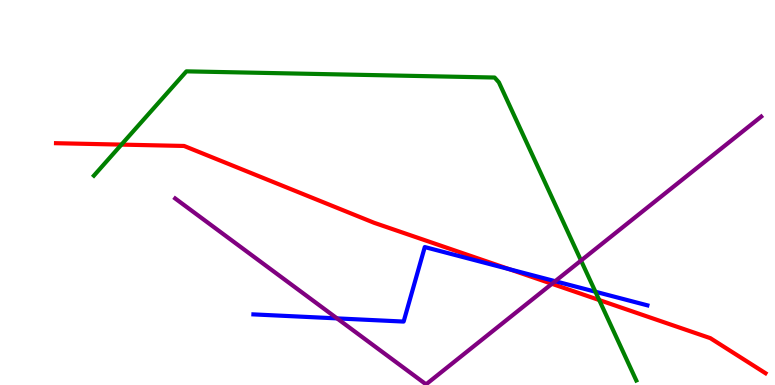[{'lines': ['blue', 'red'], 'intersections': [{'x': 6.57, 'y': 3.01}]}, {'lines': ['green', 'red'], 'intersections': [{'x': 1.57, 'y': 6.24}, {'x': 7.73, 'y': 2.21}]}, {'lines': ['purple', 'red'], 'intersections': [{'x': 7.12, 'y': 2.63}]}, {'lines': ['blue', 'green'], 'intersections': [{'x': 7.68, 'y': 2.42}]}, {'lines': ['blue', 'purple'], 'intersections': [{'x': 4.35, 'y': 1.73}, {'x': 7.16, 'y': 2.7}]}, {'lines': ['green', 'purple'], 'intersections': [{'x': 7.5, 'y': 3.23}]}]